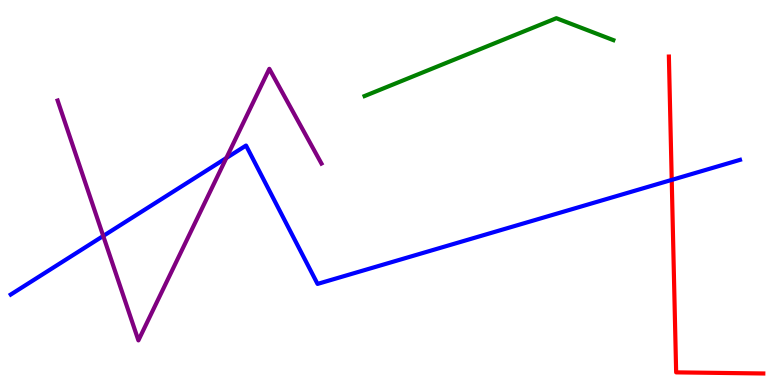[{'lines': ['blue', 'red'], 'intersections': [{'x': 8.67, 'y': 5.33}]}, {'lines': ['green', 'red'], 'intersections': []}, {'lines': ['purple', 'red'], 'intersections': []}, {'lines': ['blue', 'green'], 'intersections': []}, {'lines': ['blue', 'purple'], 'intersections': [{'x': 1.33, 'y': 3.87}, {'x': 2.92, 'y': 5.9}]}, {'lines': ['green', 'purple'], 'intersections': []}]